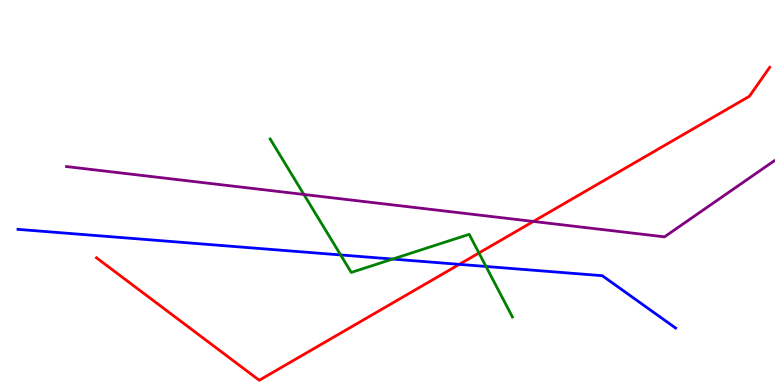[{'lines': ['blue', 'red'], 'intersections': [{'x': 5.93, 'y': 3.13}]}, {'lines': ['green', 'red'], 'intersections': [{'x': 6.18, 'y': 3.43}]}, {'lines': ['purple', 'red'], 'intersections': [{'x': 6.88, 'y': 4.25}]}, {'lines': ['blue', 'green'], 'intersections': [{'x': 4.4, 'y': 3.38}, {'x': 5.07, 'y': 3.27}, {'x': 6.27, 'y': 3.08}]}, {'lines': ['blue', 'purple'], 'intersections': []}, {'lines': ['green', 'purple'], 'intersections': [{'x': 3.92, 'y': 4.95}]}]